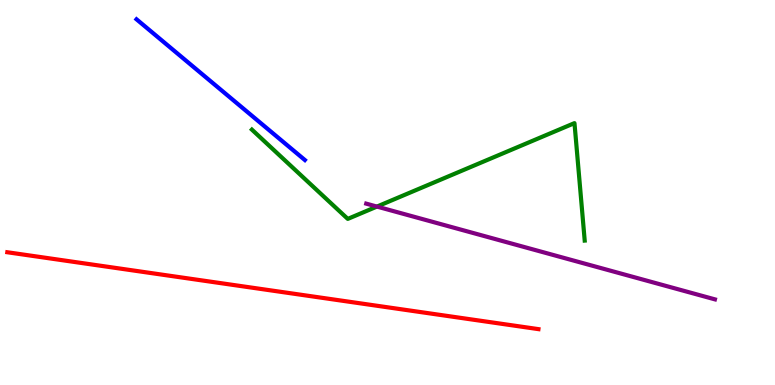[{'lines': ['blue', 'red'], 'intersections': []}, {'lines': ['green', 'red'], 'intersections': []}, {'lines': ['purple', 'red'], 'intersections': []}, {'lines': ['blue', 'green'], 'intersections': []}, {'lines': ['blue', 'purple'], 'intersections': []}, {'lines': ['green', 'purple'], 'intersections': [{'x': 4.86, 'y': 4.63}]}]